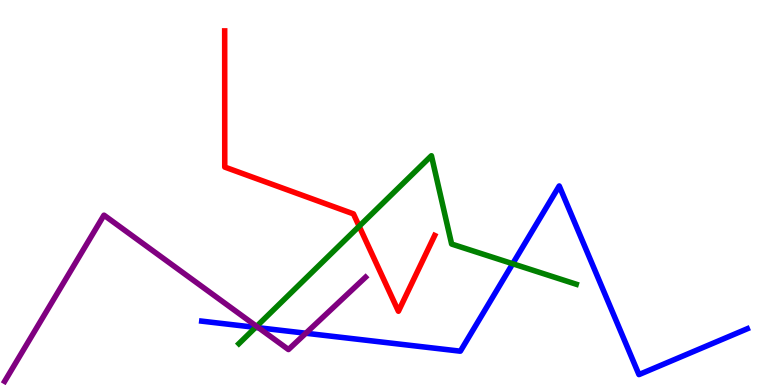[{'lines': ['blue', 'red'], 'intersections': []}, {'lines': ['green', 'red'], 'intersections': [{'x': 4.63, 'y': 4.12}]}, {'lines': ['purple', 'red'], 'intersections': []}, {'lines': ['blue', 'green'], 'intersections': [{'x': 3.3, 'y': 1.5}, {'x': 6.62, 'y': 3.15}]}, {'lines': ['blue', 'purple'], 'intersections': [{'x': 3.34, 'y': 1.49}, {'x': 3.95, 'y': 1.34}]}, {'lines': ['green', 'purple'], 'intersections': [{'x': 3.31, 'y': 1.52}]}]